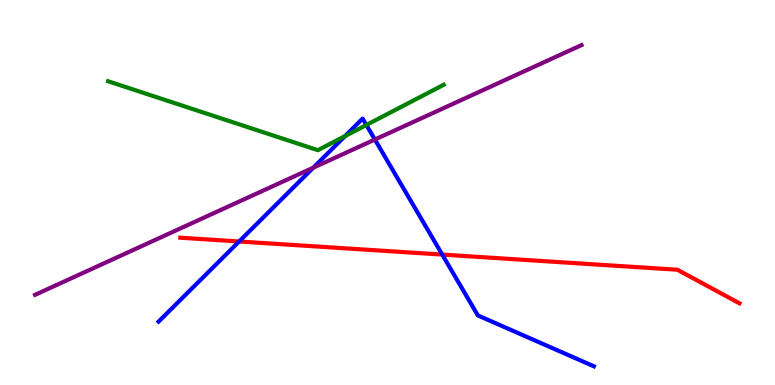[{'lines': ['blue', 'red'], 'intersections': [{'x': 3.09, 'y': 3.73}, {'x': 5.71, 'y': 3.39}]}, {'lines': ['green', 'red'], 'intersections': []}, {'lines': ['purple', 'red'], 'intersections': []}, {'lines': ['blue', 'green'], 'intersections': [{'x': 4.45, 'y': 6.47}, {'x': 4.73, 'y': 6.75}]}, {'lines': ['blue', 'purple'], 'intersections': [{'x': 4.04, 'y': 5.64}, {'x': 4.84, 'y': 6.38}]}, {'lines': ['green', 'purple'], 'intersections': []}]